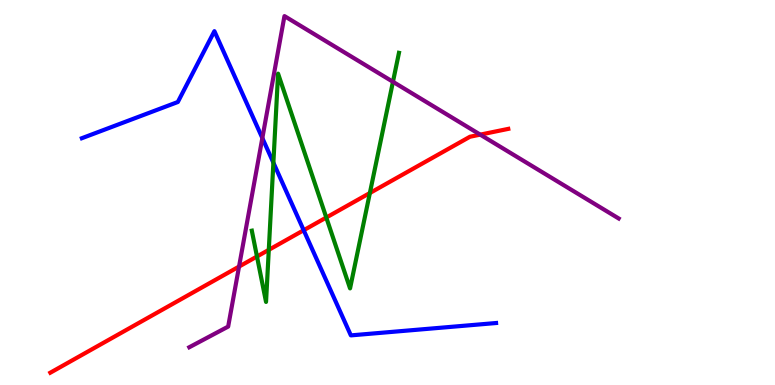[{'lines': ['blue', 'red'], 'intersections': [{'x': 3.92, 'y': 4.02}]}, {'lines': ['green', 'red'], 'intersections': [{'x': 3.32, 'y': 3.34}, {'x': 3.47, 'y': 3.51}, {'x': 4.21, 'y': 4.35}, {'x': 4.77, 'y': 4.99}]}, {'lines': ['purple', 'red'], 'intersections': [{'x': 3.08, 'y': 3.08}, {'x': 6.2, 'y': 6.5}]}, {'lines': ['blue', 'green'], 'intersections': [{'x': 3.53, 'y': 5.77}]}, {'lines': ['blue', 'purple'], 'intersections': [{'x': 3.39, 'y': 6.41}]}, {'lines': ['green', 'purple'], 'intersections': [{'x': 5.07, 'y': 7.88}]}]